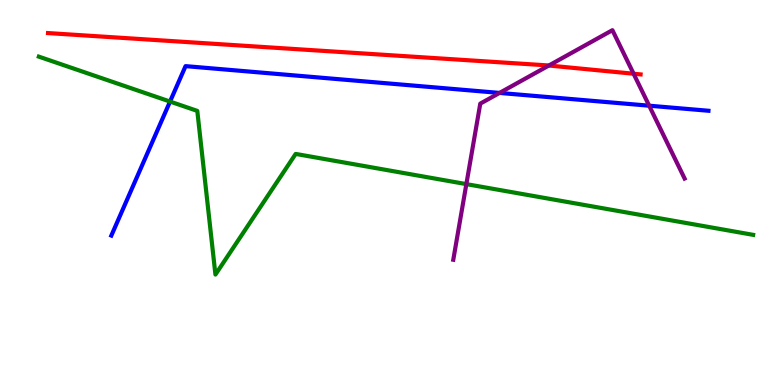[{'lines': ['blue', 'red'], 'intersections': []}, {'lines': ['green', 'red'], 'intersections': []}, {'lines': ['purple', 'red'], 'intersections': [{'x': 7.08, 'y': 8.3}, {'x': 8.18, 'y': 8.08}]}, {'lines': ['blue', 'green'], 'intersections': [{'x': 2.19, 'y': 7.36}]}, {'lines': ['blue', 'purple'], 'intersections': [{'x': 6.45, 'y': 7.59}, {'x': 8.38, 'y': 7.25}]}, {'lines': ['green', 'purple'], 'intersections': [{'x': 6.02, 'y': 5.22}]}]